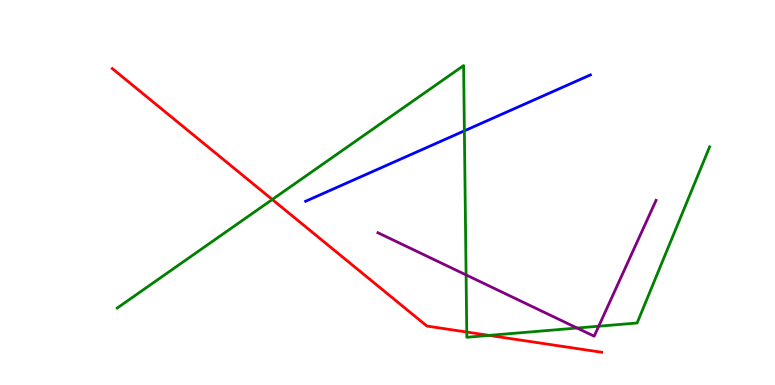[{'lines': ['blue', 'red'], 'intersections': []}, {'lines': ['green', 'red'], 'intersections': [{'x': 3.51, 'y': 4.82}, {'x': 6.02, 'y': 1.38}, {'x': 6.31, 'y': 1.29}]}, {'lines': ['purple', 'red'], 'intersections': []}, {'lines': ['blue', 'green'], 'intersections': [{'x': 5.99, 'y': 6.6}]}, {'lines': ['blue', 'purple'], 'intersections': []}, {'lines': ['green', 'purple'], 'intersections': [{'x': 6.01, 'y': 2.86}, {'x': 7.45, 'y': 1.48}, {'x': 7.73, 'y': 1.53}]}]